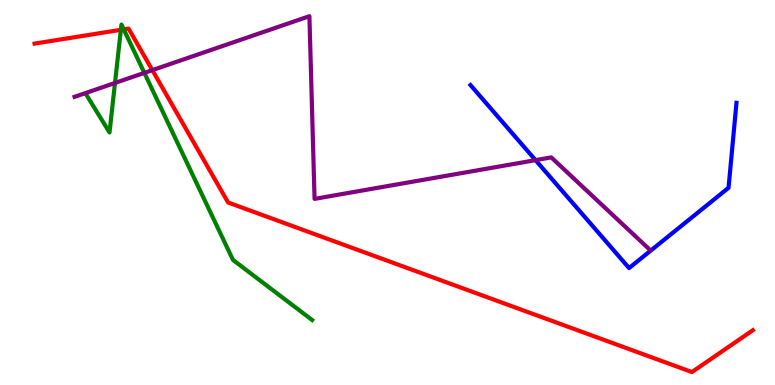[{'lines': ['blue', 'red'], 'intersections': []}, {'lines': ['green', 'red'], 'intersections': [{'x': 1.56, 'y': 9.23}, {'x': 1.6, 'y': 9.24}]}, {'lines': ['purple', 'red'], 'intersections': [{'x': 1.97, 'y': 8.18}]}, {'lines': ['blue', 'green'], 'intersections': []}, {'lines': ['blue', 'purple'], 'intersections': [{'x': 6.91, 'y': 5.84}]}, {'lines': ['green', 'purple'], 'intersections': [{'x': 1.48, 'y': 7.85}, {'x': 1.86, 'y': 8.11}]}]